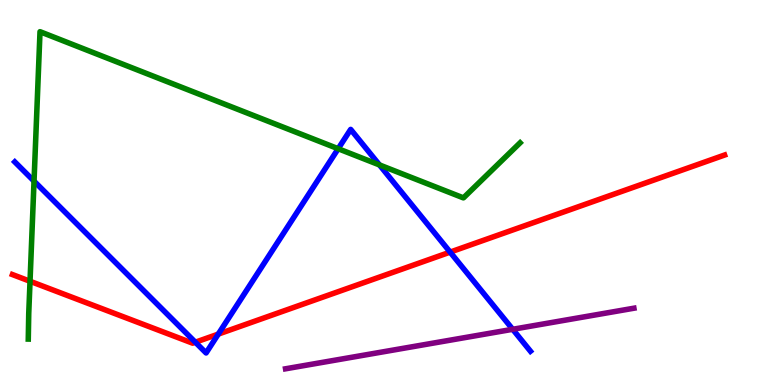[{'lines': ['blue', 'red'], 'intersections': [{'x': 2.52, 'y': 1.11}, {'x': 2.82, 'y': 1.32}, {'x': 5.81, 'y': 3.45}]}, {'lines': ['green', 'red'], 'intersections': [{'x': 0.387, 'y': 2.69}]}, {'lines': ['purple', 'red'], 'intersections': []}, {'lines': ['blue', 'green'], 'intersections': [{'x': 0.439, 'y': 5.3}, {'x': 4.36, 'y': 6.14}, {'x': 4.9, 'y': 5.72}]}, {'lines': ['blue', 'purple'], 'intersections': [{'x': 6.62, 'y': 1.45}]}, {'lines': ['green', 'purple'], 'intersections': []}]